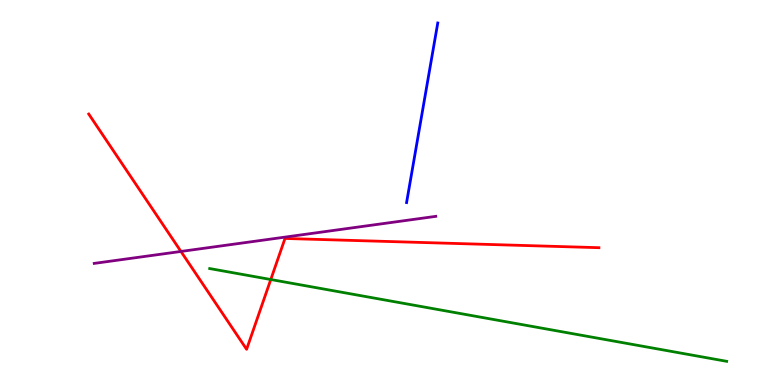[{'lines': ['blue', 'red'], 'intersections': []}, {'lines': ['green', 'red'], 'intersections': [{'x': 3.49, 'y': 2.74}]}, {'lines': ['purple', 'red'], 'intersections': [{'x': 2.33, 'y': 3.47}]}, {'lines': ['blue', 'green'], 'intersections': []}, {'lines': ['blue', 'purple'], 'intersections': []}, {'lines': ['green', 'purple'], 'intersections': []}]